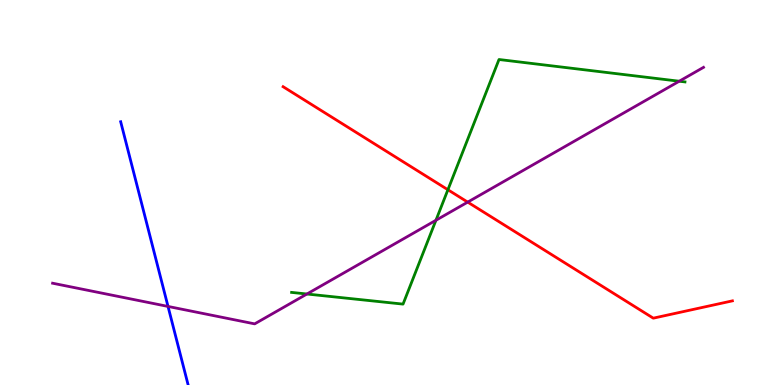[{'lines': ['blue', 'red'], 'intersections': []}, {'lines': ['green', 'red'], 'intersections': [{'x': 5.78, 'y': 5.07}]}, {'lines': ['purple', 'red'], 'intersections': [{'x': 6.03, 'y': 4.75}]}, {'lines': ['blue', 'green'], 'intersections': []}, {'lines': ['blue', 'purple'], 'intersections': [{'x': 2.17, 'y': 2.04}]}, {'lines': ['green', 'purple'], 'intersections': [{'x': 3.96, 'y': 2.36}, {'x': 5.63, 'y': 4.28}, {'x': 8.76, 'y': 7.89}]}]